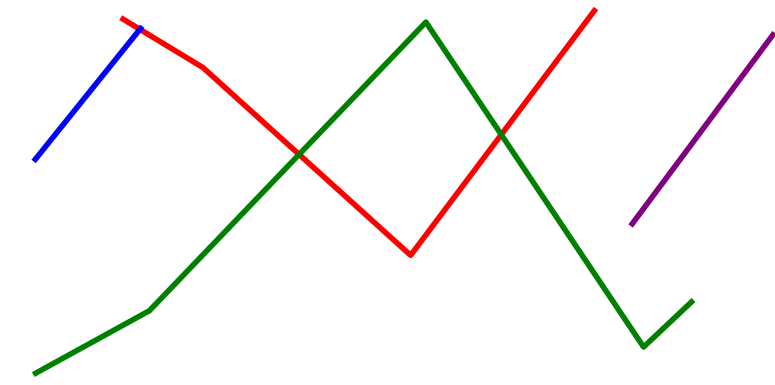[{'lines': ['blue', 'red'], 'intersections': [{'x': 1.81, 'y': 9.24}]}, {'lines': ['green', 'red'], 'intersections': [{'x': 3.86, 'y': 5.99}, {'x': 6.47, 'y': 6.5}]}, {'lines': ['purple', 'red'], 'intersections': []}, {'lines': ['blue', 'green'], 'intersections': []}, {'lines': ['blue', 'purple'], 'intersections': []}, {'lines': ['green', 'purple'], 'intersections': []}]